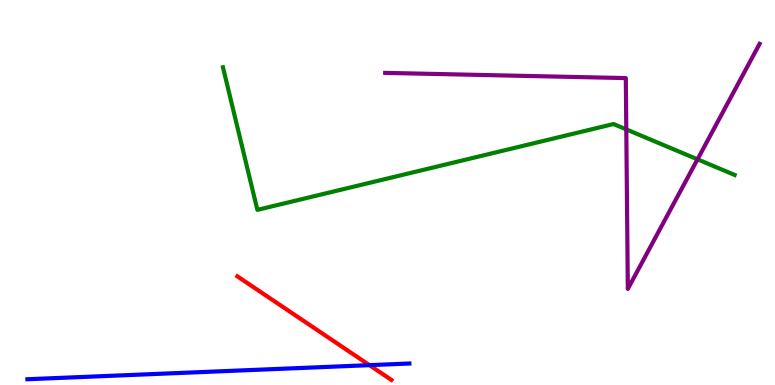[{'lines': ['blue', 'red'], 'intersections': [{'x': 4.77, 'y': 0.515}]}, {'lines': ['green', 'red'], 'intersections': []}, {'lines': ['purple', 'red'], 'intersections': []}, {'lines': ['blue', 'green'], 'intersections': []}, {'lines': ['blue', 'purple'], 'intersections': []}, {'lines': ['green', 'purple'], 'intersections': [{'x': 8.08, 'y': 6.64}, {'x': 9.0, 'y': 5.86}]}]